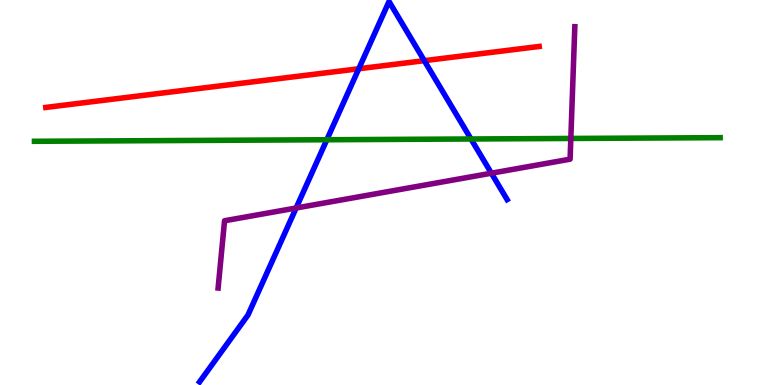[{'lines': ['blue', 'red'], 'intersections': [{'x': 4.63, 'y': 8.21}, {'x': 5.47, 'y': 8.42}]}, {'lines': ['green', 'red'], 'intersections': []}, {'lines': ['purple', 'red'], 'intersections': []}, {'lines': ['blue', 'green'], 'intersections': [{'x': 4.22, 'y': 6.37}, {'x': 6.08, 'y': 6.39}]}, {'lines': ['blue', 'purple'], 'intersections': [{'x': 3.82, 'y': 4.6}, {'x': 6.34, 'y': 5.5}]}, {'lines': ['green', 'purple'], 'intersections': [{'x': 7.37, 'y': 6.4}]}]